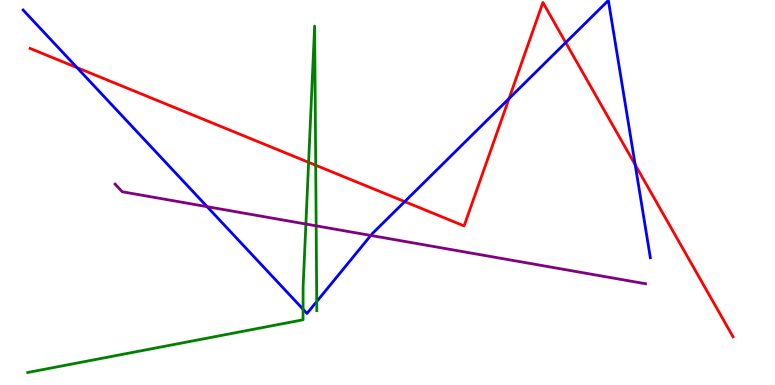[{'lines': ['blue', 'red'], 'intersections': [{'x': 0.994, 'y': 8.24}, {'x': 5.22, 'y': 4.76}, {'x': 6.57, 'y': 7.44}, {'x': 7.3, 'y': 8.89}, {'x': 8.2, 'y': 5.72}]}, {'lines': ['green', 'red'], 'intersections': [{'x': 3.98, 'y': 5.78}, {'x': 4.07, 'y': 5.71}]}, {'lines': ['purple', 'red'], 'intersections': []}, {'lines': ['blue', 'green'], 'intersections': [{'x': 3.91, 'y': 1.97}, {'x': 4.09, 'y': 2.17}]}, {'lines': ['blue', 'purple'], 'intersections': [{'x': 2.67, 'y': 4.63}, {'x': 4.78, 'y': 3.88}]}, {'lines': ['green', 'purple'], 'intersections': [{'x': 3.95, 'y': 4.18}, {'x': 4.08, 'y': 4.13}]}]